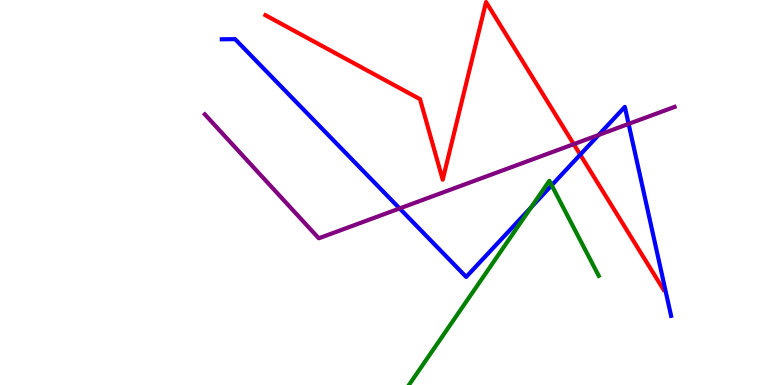[{'lines': ['blue', 'red'], 'intersections': [{'x': 7.49, 'y': 5.98}]}, {'lines': ['green', 'red'], 'intersections': []}, {'lines': ['purple', 'red'], 'intersections': [{'x': 7.4, 'y': 6.26}]}, {'lines': ['blue', 'green'], 'intersections': [{'x': 6.85, 'y': 4.61}, {'x': 7.12, 'y': 5.19}]}, {'lines': ['blue', 'purple'], 'intersections': [{'x': 5.16, 'y': 4.59}, {'x': 7.72, 'y': 6.49}, {'x': 8.11, 'y': 6.78}]}, {'lines': ['green', 'purple'], 'intersections': []}]